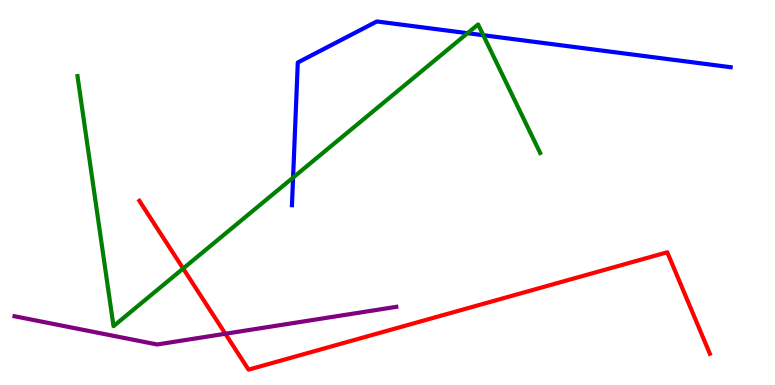[{'lines': ['blue', 'red'], 'intersections': []}, {'lines': ['green', 'red'], 'intersections': [{'x': 2.36, 'y': 3.03}]}, {'lines': ['purple', 'red'], 'intersections': [{'x': 2.91, 'y': 1.33}]}, {'lines': ['blue', 'green'], 'intersections': [{'x': 3.78, 'y': 5.39}, {'x': 6.03, 'y': 9.14}, {'x': 6.24, 'y': 9.09}]}, {'lines': ['blue', 'purple'], 'intersections': []}, {'lines': ['green', 'purple'], 'intersections': []}]